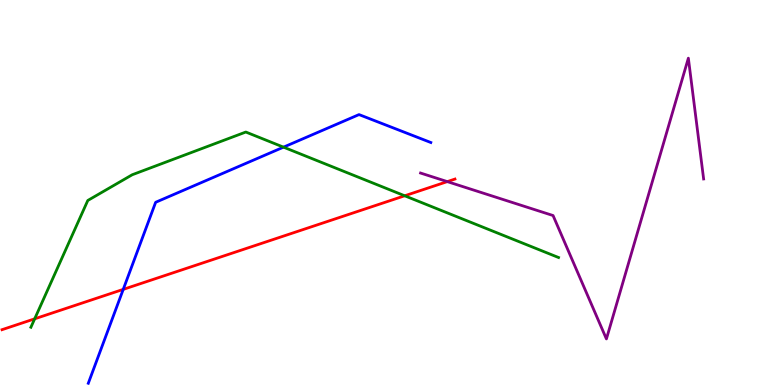[{'lines': ['blue', 'red'], 'intersections': [{'x': 1.59, 'y': 2.48}]}, {'lines': ['green', 'red'], 'intersections': [{'x': 0.448, 'y': 1.72}, {'x': 5.22, 'y': 4.91}]}, {'lines': ['purple', 'red'], 'intersections': [{'x': 5.77, 'y': 5.28}]}, {'lines': ['blue', 'green'], 'intersections': [{'x': 3.66, 'y': 6.18}]}, {'lines': ['blue', 'purple'], 'intersections': []}, {'lines': ['green', 'purple'], 'intersections': []}]